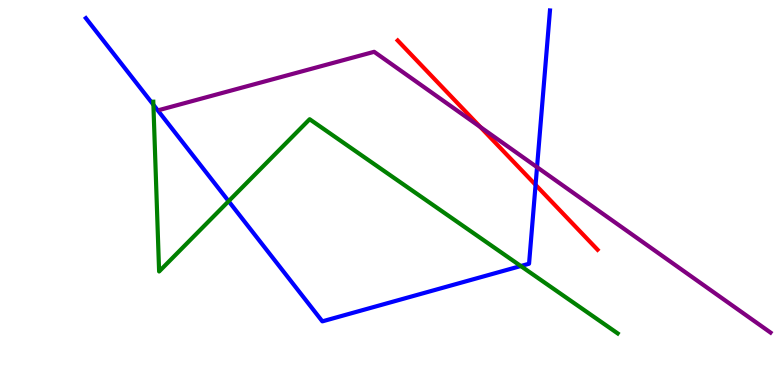[{'lines': ['blue', 'red'], 'intersections': [{'x': 6.91, 'y': 5.2}]}, {'lines': ['green', 'red'], 'intersections': []}, {'lines': ['purple', 'red'], 'intersections': [{'x': 6.2, 'y': 6.7}]}, {'lines': ['blue', 'green'], 'intersections': [{'x': 1.98, 'y': 7.28}, {'x': 2.95, 'y': 4.77}, {'x': 6.72, 'y': 3.09}]}, {'lines': ['blue', 'purple'], 'intersections': [{'x': 6.93, 'y': 5.66}]}, {'lines': ['green', 'purple'], 'intersections': []}]